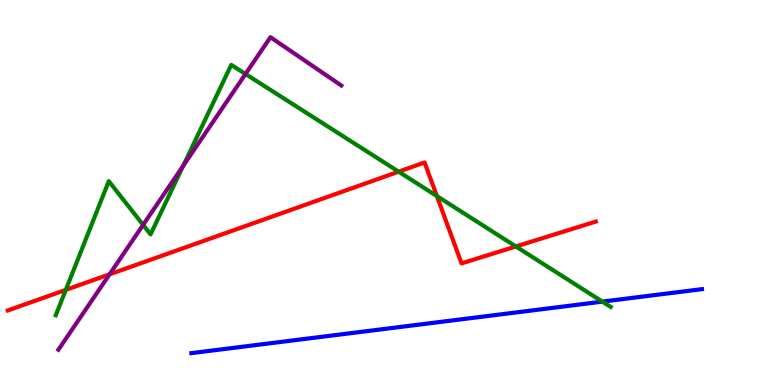[{'lines': ['blue', 'red'], 'intersections': []}, {'lines': ['green', 'red'], 'intersections': [{'x': 0.849, 'y': 2.47}, {'x': 5.14, 'y': 5.54}, {'x': 5.64, 'y': 4.91}, {'x': 6.66, 'y': 3.6}]}, {'lines': ['purple', 'red'], 'intersections': [{'x': 1.41, 'y': 2.87}]}, {'lines': ['blue', 'green'], 'intersections': [{'x': 7.77, 'y': 2.17}]}, {'lines': ['blue', 'purple'], 'intersections': []}, {'lines': ['green', 'purple'], 'intersections': [{'x': 1.85, 'y': 4.16}, {'x': 2.36, 'y': 5.69}, {'x': 3.17, 'y': 8.08}]}]